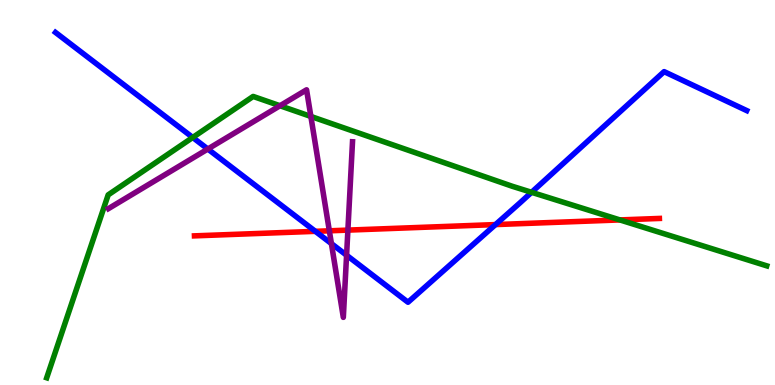[{'lines': ['blue', 'red'], 'intersections': [{'x': 4.07, 'y': 3.99}, {'x': 6.39, 'y': 4.17}]}, {'lines': ['green', 'red'], 'intersections': [{'x': 8.0, 'y': 4.29}]}, {'lines': ['purple', 'red'], 'intersections': [{'x': 4.25, 'y': 4.0}, {'x': 4.49, 'y': 4.02}]}, {'lines': ['blue', 'green'], 'intersections': [{'x': 2.49, 'y': 6.43}, {'x': 6.86, 'y': 5.01}]}, {'lines': ['blue', 'purple'], 'intersections': [{'x': 2.68, 'y': 6.13}, {'x': 4.28, 'y': 3.67}, {'x': 4.47, 'y': 3.37}]}, {'lines': ['green', 'purple'], 'intersections': [{'x': 3.61, 'y': 7.25}, {'x': 4.01, 'y': 6.98}]}]